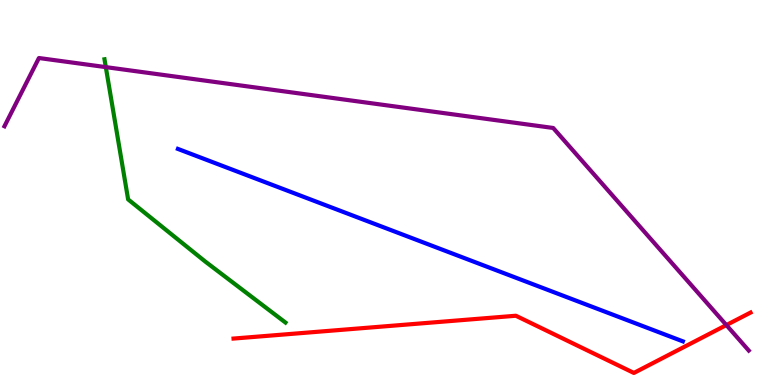[{'lines': ['blue', 'red'], 'intersections': []}, {'lines': ['green', 'red'], 'intersections': []}, {'lines': ['purple', 'red'], 'intersections': [{'x': 9.37, 'y': 1.56}]}, {'lines': ['blue', 'green'], 'intersections': []}, {'lines': ['blue', 'purple'], 'intersections': []}, {'lines': ['green', 'purple'], 'intersections': [{'x': 1.37, 'y': 8.26}]}]